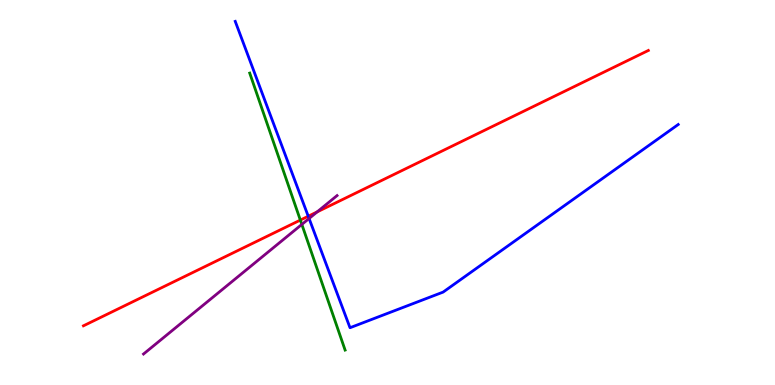[{'lines': ['blue', 'red'], 'intersections': [{'x': 3.98, 'y': 4.38}]}, {'lines': ['green', 'red'], 'intersections': [{'x': 3.88, 'y': 4.28}]}, {'lines': ['purple', 'red'], 'intersections': [{'x': 4.09, 'y': 4.5}]}, {'lines': ['blue', 'green'], 'intersections': []}, {'lines': ['blue', 'purple'], 'intersections': [{'x': 3.99, 'y': 4.32}]}, {'lines': ['green', 'purple'], 'intersections': [{'x': 3.89, 'y': 4.17}]}]